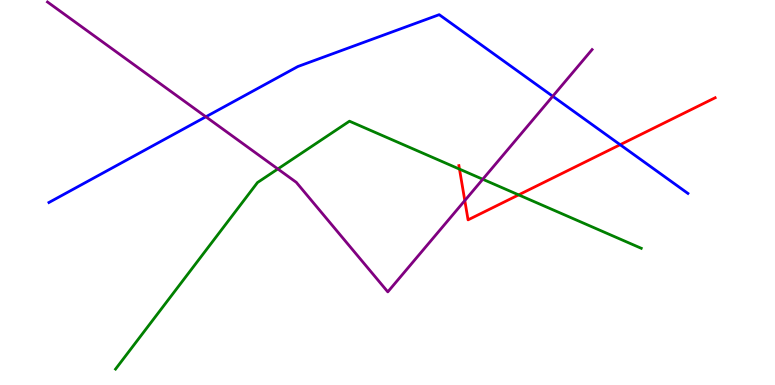[{'lines': ['blue', 'red'], 'intersections': [{'x': 8.0, 'y': 6.24}]}, {'lines': ['green', 'red'], 'intersections': [{'x': 5.93, 'y': 5.61}, {'x': 6.69, 'y': 4.94}]}, {'lines': ['purple', 'red'], 'intersections': [{'x': 6.0, 'y': 4.79}]}, {'lines': ['blue', 'green'], 'intersections': []}, {'lines': ['blue', 'purple'], 'intersections': [{'x': 2.66, 'y': 6.97}, {'x': 7.13, 'y': 7.5}]}, {'lines': ['green', 'purple'], 'intersections': [{'x': 3.59, 'y': 5.61}, {'x': 6.23, 'y': 5.34}]}]